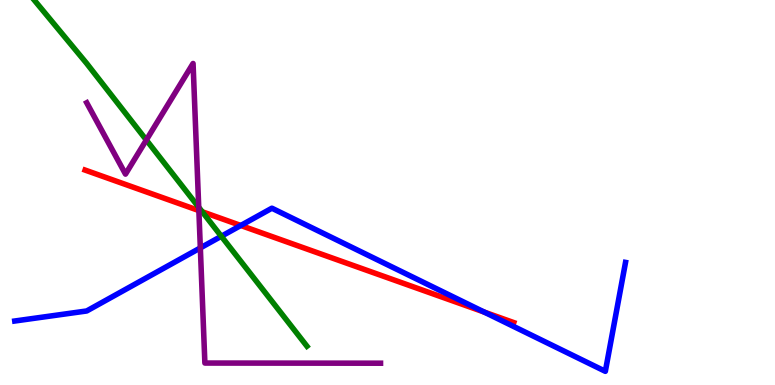[{'lines': ['blue', 'red'], 'intersections': [{'x': 3.11, 'y': 4.14}, {'x': 6.25, 'y': 1.89}]}, {'lines': ['green', 'red'], 'intersections': [{'x': 2.61, 'y': 4.5}]}, {'lines': ['purple', 'red'], 'intersections': [{'x': 2.57, 'y': 4.53}]}, {'lines': ['blue', 'green'], 'intersections': [{'x': 2.86, 'y': 3.86}]}, {'lines': ['blue', 'purple'], 'intersections': [{'x': 2.58, 'y': 3.56}]}, {'lines': ['green', 'purple'], 'intersections': [{'x': 1.89, 'y': 6.36}, {'x': 2.56, 'y': 4.62}]}]